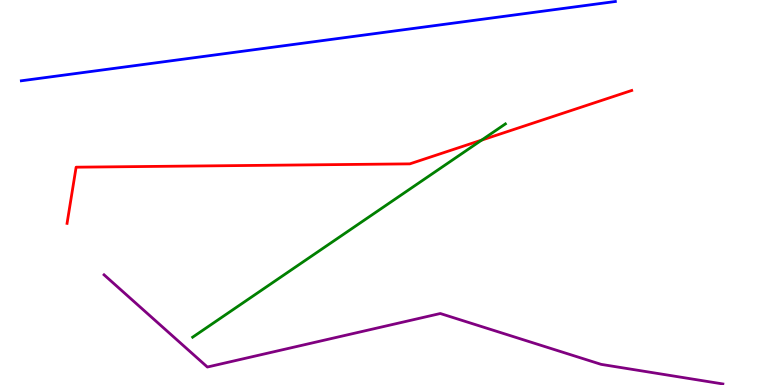[{'lines': ['blue', 'red'], 'intersections': []}, {'lines': ['green', 'red'], 'intersections': [{'x': 6.21, 'y': 6.36}]}, {'lines': ['purple', 'red'], 'intersections': []}, {'lines': ['blue', 'green'], 'intersections': []}, {'lines': ['blue', 'purple'], 'intersections': []}, {'lines': ['green', 'purple'], 'intersections': []}]